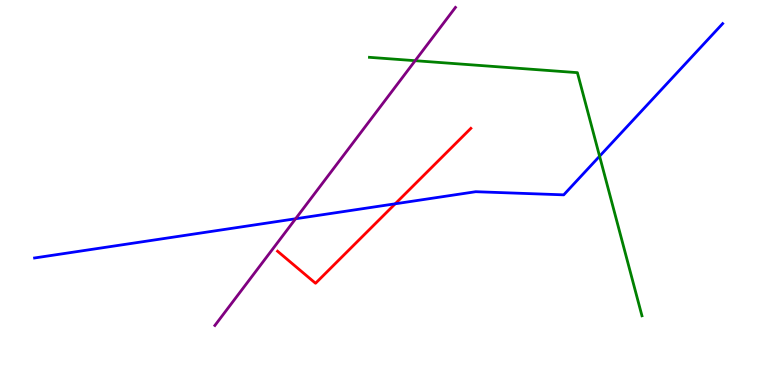[{'lines': ['blue', 'red'], 'intersections': [{'x': 5.1, 'y': 4.71}]}, {'lines': ['green', 'red'], 'intersections': []}, {'lines': ['purple', 'red'], 'intersections': []}, {'lines': ['blue', 'green'], 'intersections': [{'x': 7.74, 'y': 5.94}]}, {'lines': ['blue', 'purple'], 'intersections': [{'x': 3.81, 'y': 4.32}]}, {'lines': ['green', 'purple'], 'intersections': [{'x': 5.36, 'y': 8.42}]}]